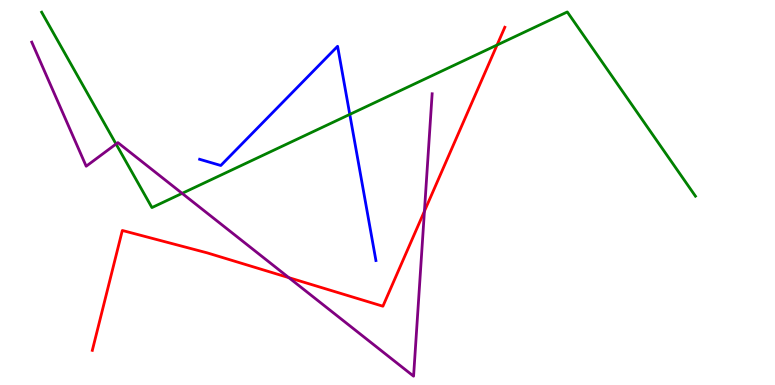[{'lines': ['blue', 'red'], 'intersections': []}, {'lines': ['green', 'red'], 'intersections': [{'x': 6.41, 'y': 8.83}]}, {'lines': ['purple', 'red'], 'intersections': [{'x': 3.73, 'y': 2.79}, {'x': 5.48, 'y': 4.51}]}, {'lines': ['blue', 'green'], 'intersections': [{'x': 4.51, 'y': 7.03}]}, {'lines': ['blue', 'purple'], 'intersections': []}, {'lines': ['green', 'purple'], 'intersections': [{'x': 1.5, 'y': 6.26}, {'x': 2.35, 'y': 4.98}]}]